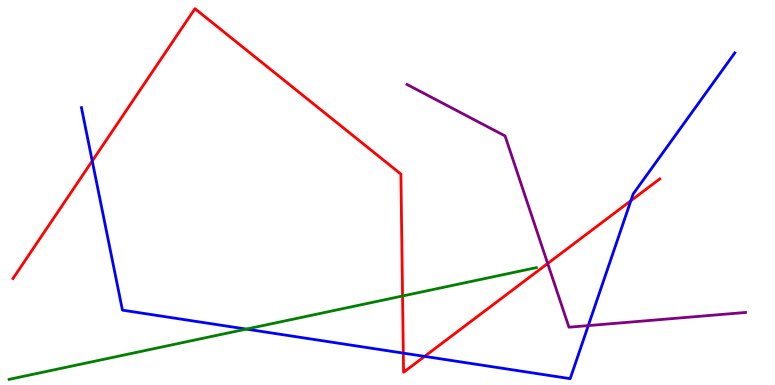[{'lines': ['blue', 'red'], 'intersections': [{'x': 1.19, 'y': 5.82}, {'x': 5.2, 'y': 0.828}, {'x': 5.48, 'y': 0.743}, {'x': 8.14, 'y': 4.79}]}, {'lines': ['green', 'red'], 'intersections': [{'x': 5.19, 'y': 2.31}]}, {'lines': ['purple', 'red'], 'intersections': [{'x': 7.07, 'y': 3.16}]}, {'lines': ['blue', 'green'], 'intersections': [{'x': 3.18, 'y': 1.45}]}, {'lines': ['blue', 'purple'], 'intersections': [{'x': 7.59, 'y': 1.54}]}, {'lines': ['green', 'purple'], 'intersections': []}]